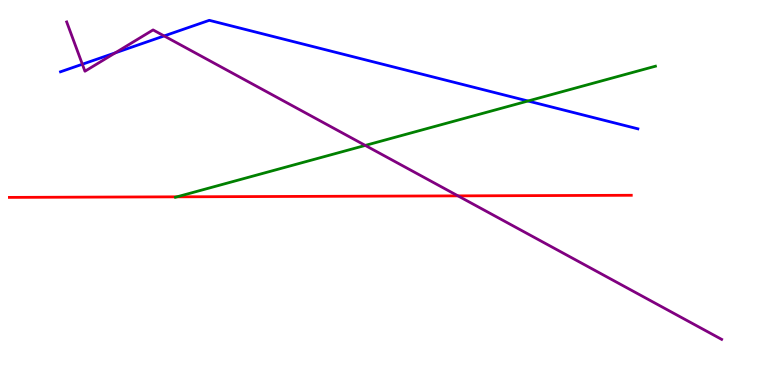[{'lines': ['blue', 'red'], 'intersections': []}, {'lines': ['green', 'red'], 'intersections': [{'x': 2.28, 'y': 4.89}]}, {'lines': ['purple', 'red'], 'intersections': [{'x': 5.91, 'y': 4.91}]}, {'lines': ['blue', 'green'], 'intersections': [{'x': 6.81, 'y': 7.38}]}, {'lines': ['blue', 'purple'], 'intersections': [{'x': 1.06, 'y': 8.33}, {'x': 1.49, 'y': 8.63}, {'x': 2.12, 'y': 9.07}]}, {'lines': ['green', 'purple'], 'intersections': [{'x': 4.71, 'y': 6.22}]}]